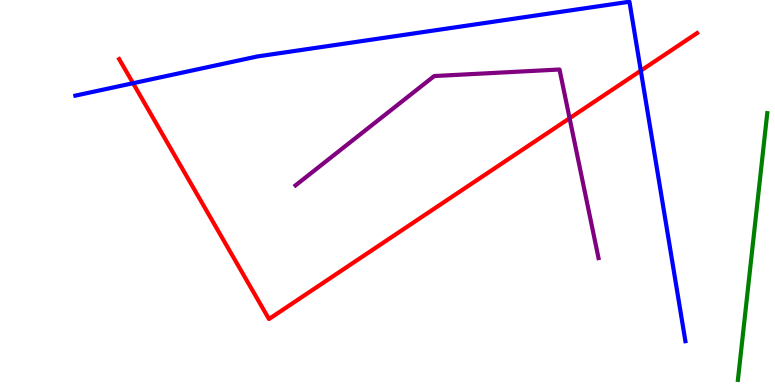[{'lines': ['blue', 'red'], 'intersections': [{'x': 1.72, 'y': 7.84}, {'x': 8.27, 'y': 8.16}]}, {'lines': ['green', 'red'], 'intersections': []}, {'lines': ['purple', 'red'], 'intersections': [{'x': 7.35, 'y': 6.93}]}, {'lines': ['blue', 'green'], 'intersections': []}, {'lines': ['blue', 'purple'], 'intersections': []}, {'lines': ['green', 'purple'], 'intersections': []}]